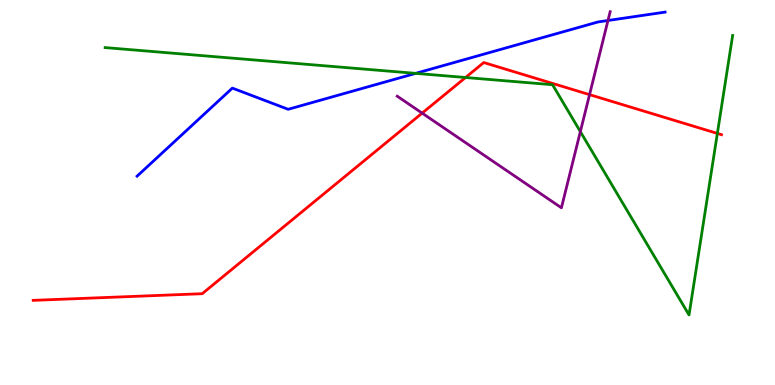[{'lines': ['blue', 'red'], 'intersections': []}, {'lines': ['green', 'red'], 'intersections': [{'x': 6.01, 'y': 7.99}, {'x': 9.26, 'y': 6.53}]}, {'lines': ['purple', 'red'], 'intersections': [{'x': 5.45, 'y': 7.06}, {'x': 7.61, 'y': 7.54}]}, {'lines': ['blue', 'green'], 'intersections': [{'x': 5.36, 'y': 8.09}]}, {'lines': ['blue', 'purple'], 'intersections': [{'x': 7.84, 'y': 9.47}]}, {'lines': ['green', 'purple'], 'intersections': [{'x': 7.49, 'y': 6.58}]}]